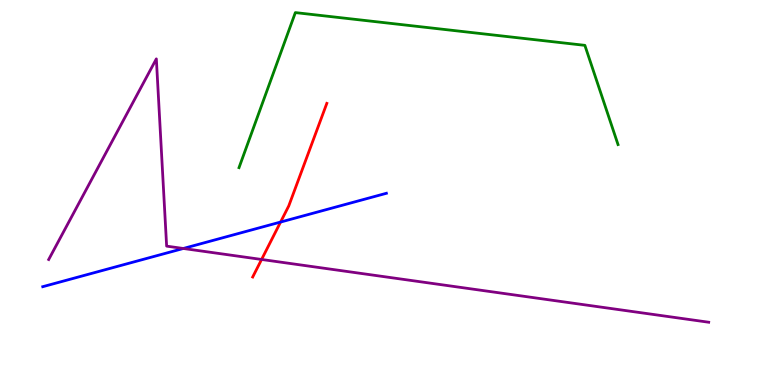[{'lines': ['blue', 'red'], 'intersections': [{'x': 3.62, 'y': 4.23}]}, {'lines': ['green', 'red'], 'intersections': []}, {'lines': ['purple', 'red'], 'intersections': [{'x': 3.38, 'y': 3.26}]}, {'lines': ['blue', 'green'], 'intersections': []}, {'lines': ['blue', 'purple'], 'intersections': [{'x': 2.37, 'y': 3.55}]}, {'lines': ['green', 'purple'], 'intersections': []}]